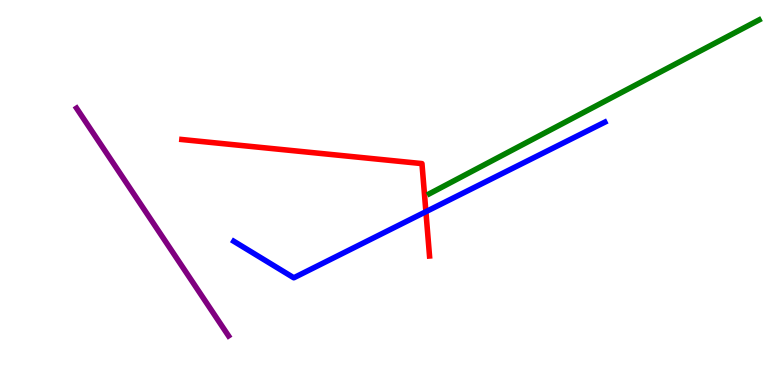[{'lines': ['blue', 'red'], 'intersections': [{'x': 5.5, 'y': 4.5}]}, {'lines': ['green', 'red'], 'intersections': []}, {'lines': ['purple', 'red'], 'intersections': []}, {'lines': ['blue', 'green'], 'intersections': []}, {'lines': ['blue', 'purple'], 'intersections': []}, {'lines': ['green', 'purple'], 'intersections': []}]